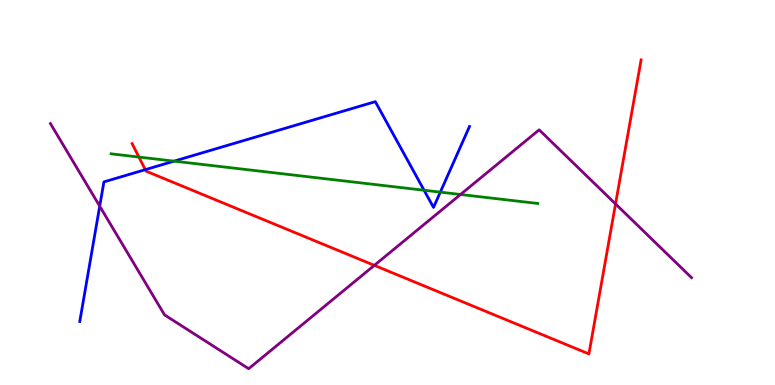[{'lines': ['blue', 'red'], 'intersections': [{'x': 1.87, 'y': 5.59}]}, {'lines': ['green', 'red'], 'intersections': [{'x': 1.79, 'y': 5.92}]}, {'lines': ['purple', 'red'], 'intersections': [{'x': 4.83, 'y': 3.11}, {'x': 7.94, 'y': 4.7}]}, {'lines': ['blue', 'green'], 'intersections': [{'x': 2.25, 'y': 5.81}, {'x': 5.47, 'y': 5.06}, {'x': 5.68, 'y': 5.01}]}, {'lines': ['blue', 'purple'], 'intersections': [{'x': 1.29, 'y': 4.64}]}, {'lines': ['green', 'purple'], 'intersections': [{'x': 5.94, 'y': 4.95}]}]